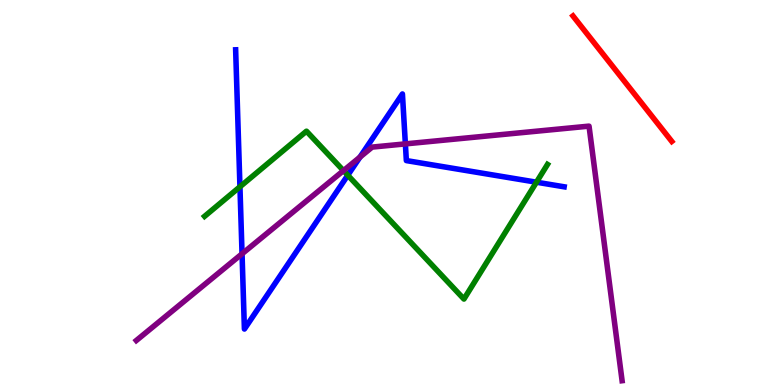[{'lines': ['blue', 'red'], 'intersections': []}, {'lines': ['green', 'red'], 'intersections': []}, {'lines': ['purple', 'red'], 'intersections': []}, {'lines': ['blue', 'green'], 'intersections': [{'x': 3.1, 'y': 5.15}, {'x': 4.49, 'y': 5.45}, {'x': 6.92, 'y': 5.27}]}, {'lines': ['blue', 'purple'], 'intersections': [{'x': 3.12, 'y': 3.41}, {'x': 4.64, 'y': 5.92}, {'x': 5.23, 'y': 6.26}]}, {'lines': ['green', 'purple'], 'intersections': [{'x': 4.43, 'y': 5.57}]}]